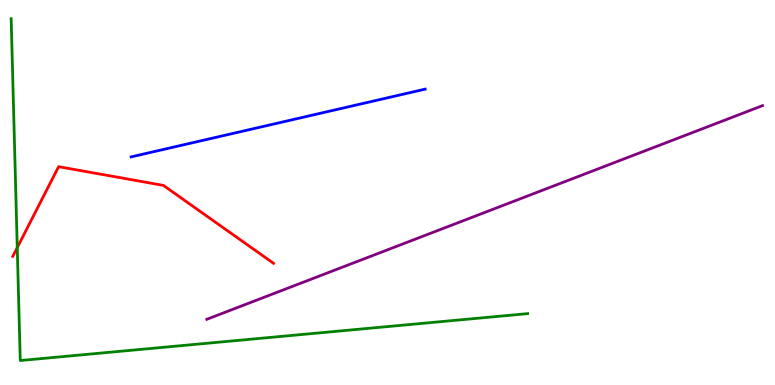[{'lines': ['blue', 'red'], 'intersections': []}, {'lines': ['green', 'red'], 'intersections': [{'x': 0.223, 'y': 3.57}]}, {'lines': ['purple', 'red'], 'intersections': []}, {'lines': ['blue', 'green'], 'intersections': []}, {'lines': ['blue', 'purple'], 'intersections': []}, {'lines': ['green', 'purple'], 'intersections': []}]